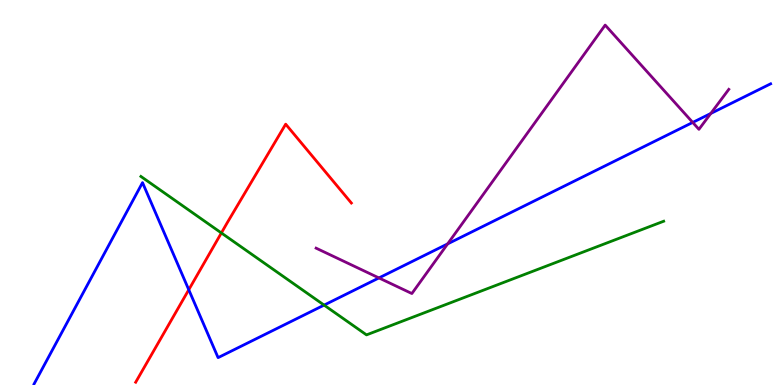[{'lines': ['blue', 'red'], 'intersections': [{'x': 2.44, 'y': 2.47}]}, {'lines': ['green', 'red'], 'intersections': [{'x': 2.86, 'y': 3.95}]}, {'lines': ['purple', 'red'], 'intersections': []}, {'lines': ['blue', 'green'], 'intersections': [{'x': 4.18, 'y': 2.08}]}, {'lines': ['blue', 'purple'], 'intersections': [{'x': 4.89, 'y': 2.78}, {'x': 5.78, 'y': 3.67}, {'x': 8.94, 'y': 6.82}, {'x': 9.17, 'y': 7.05}]}, {'lines': ['green', 'purple'], 'intersections': []}]